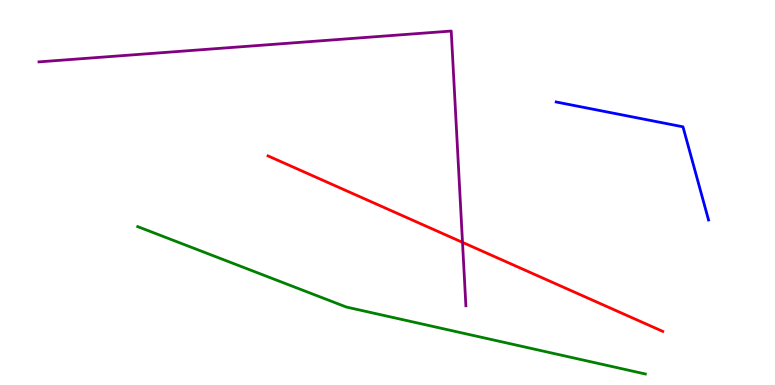[{'lines': ['blue', 'red'], 'intersections': []}, {'lines': ['green', 'red'], 'intersections': []}, {'lines': ['purple', 'red'], 'intersections': [{'x': 5.97, 'y': 3.71}]}, {'lines': ['blue', 'green'], 'intersections': []}, {'lines': ['blue', 'purple'], 'intersections': []}, {'lines': ['green', 'purple'], 'intersections': []}]